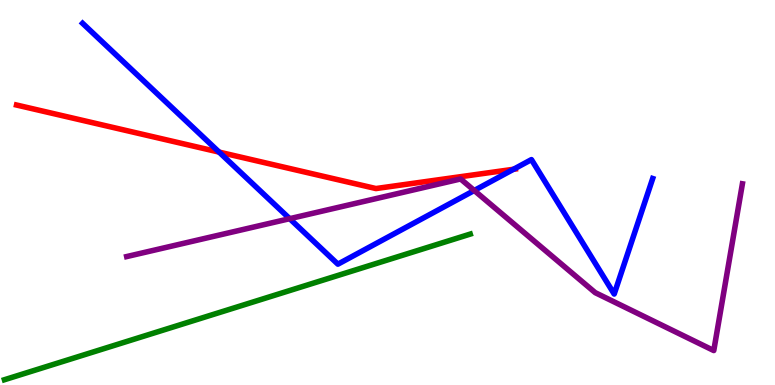[{'lines': ['blue', 'red'], 'intersections': [{'x': 2.83, 'y': 6.05}, {'x': 6.63, 'y': 5.6}]}, {'lines': ['green', 'red'], 'intersections': []}, {'lines': ['purple', 'red'], 'intersections': []}, {'lines': ['blue', 'green'], 'intersections': []}, {'lines': ['blue', 'purple'], 'intersections': [{'x': 3.74, 'y': 4.32}, {'x': 6.12, 'y': 5.05}]}, {'lines': ['green', 'purple'], 'intersections': []}]